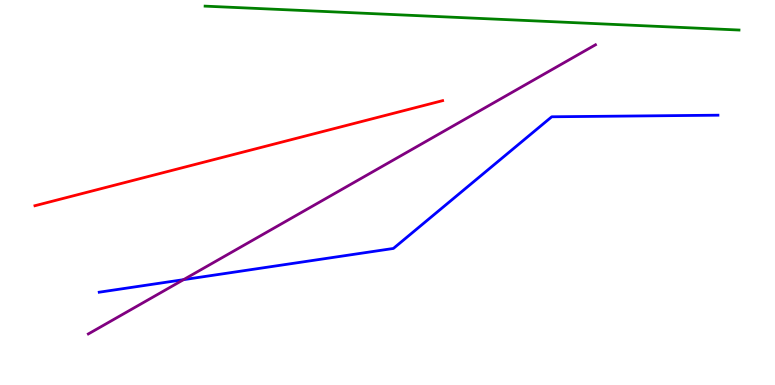[{'lines': ['blue', 'red'], 'intersections': []}, {'lines': ['green', 'red'], 'intersections': []}, {'lines': ['purple', 'red'], 'intersections': []}, {'lines': ['blue', 'green'], 'intersections': []}, {'lines': ['blue', 'purple'], 'intersections': [{'x': 2.37, 'y': 2.74}]}, {'lines': ['green', 'purple'], 'intersections': []}]